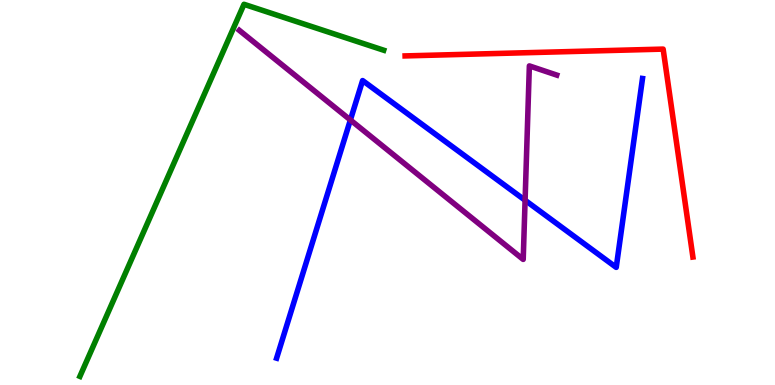[{'lines': ['blue', 'red'], 'intersections': []}, {'lines': ['green', 'red'], 'intersections': []}, {'lines': ['purple', 'red'], 'intersections': []}, {'lines': ['blue', 'green'], 'intersections': []}, {'lines': ['blue', 'purple'], 'intersections': [{'x': 4.52, 'y': 6.88}, {'x': 6.78, 'y': 4.8}]}, {'lines': ['green', 'purple'], 'intersections': []}]